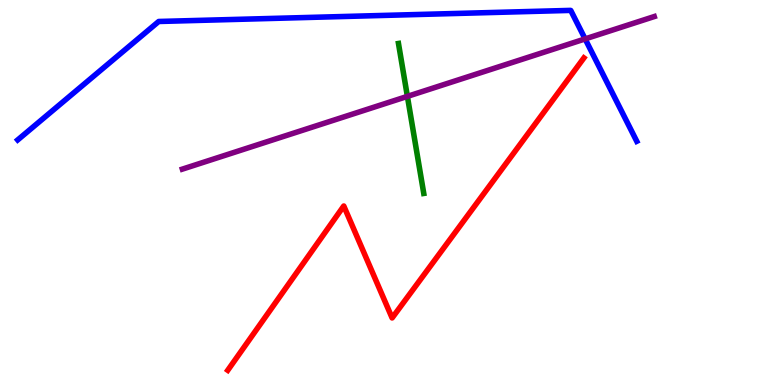[{'lines': ['blue', 'red'], 'intersections': []}, {'lines': ['green', 'red'], 'intersections': []}, {'lines': ['purple', 'red'], 'intersections': []}, {'lines': ['blue', 'green'], 'intersections': []}, {'lines': ['blue', 'purple'], 'intersections': [{'x': 7.55, 'y': 8.99}]}, {'lines': ['green', 'purple'], 'intersections': [{'x': 5.26, 'y': 7.5}]}]